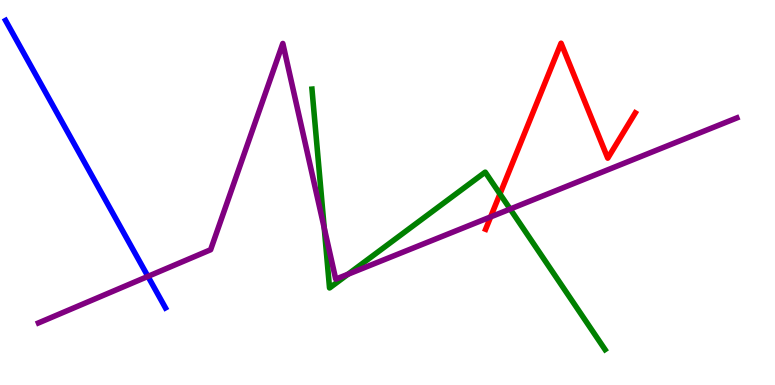[{'lines': ['blue', 'red'], 'intersections': []}, {'lines': ['green', 'red'], 'intersections': [{'x': 6.45, 'y': 4.96}]}, {'lines': ['purple', 'red'], 'intersections': [{'x': 6.33, 'y': 4.37}]}, {'lines': ['blue', 'green'], 'intersections': []}, {'lines': ['blue', 'purple'], 'intersections': [{'x': 1.91, 'y': 2.82}]}, {'lines': ['green', 'purple'], 'intersections': [{'x': 4.18, 'y': 4.08}, {'x': 4.49, 'y': 2.88}, {'x': 6.58, 'y': 4.57}]}]